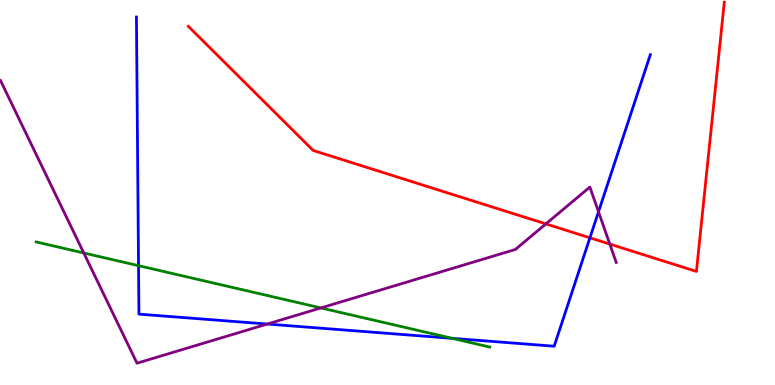[{'lines': ['blue', 'red'], 'intersections': [{'x': 7.61, 'y': 3.82}]}, {'lines': ['green', 'red'], 'intersections': []}, {'lines': ['purple', 'red'], 'intersections': [{'x': 7.04, 'y': 4.18}, {'x': 7.87, 'y': 3.66}]}, {'lines': ['blue', 'green'], 'intersections': [{'x': 1.79, 'y': 3.1}, {'x': 5.83, 'y': 1.21}]}, {'lines': ['blue', 'purple'], 'intersections': [{'x': 3.45, 'y': 1.58}, {'x': 7.72, 'y': 4.5}]}, {'lines': ['green', 'purple'], 'intersections': [{'x': 1.08, 'y': 3.43}, {'x': 4.14, 'y': 2.0}]}]